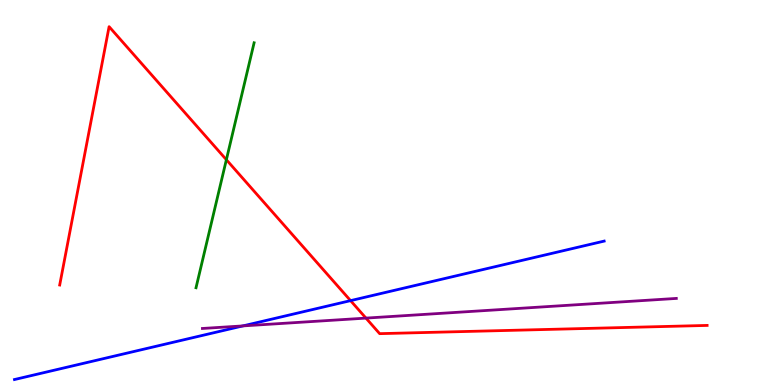[{'lines': ['blue', 'red'], 'intersections': [{'x': 4.52, 'y': 2.19}]}, {'lines': ['green', 'red'], 'intersections': [{'x': 2.92, 'y': 5.85}]}, {'lines': ['purple', 'red'], 'intersections': [{'x': 4.72, 'y': 1.74}]}, {'lines': ['blue', 'green'], 'intersections': []}, {'lines': ['blue', 'purple'], 'intersections': [{'x': 3.13, 'y': 1.53}]}, {'lines': ['green', 'purple'], 'intersections': []}]